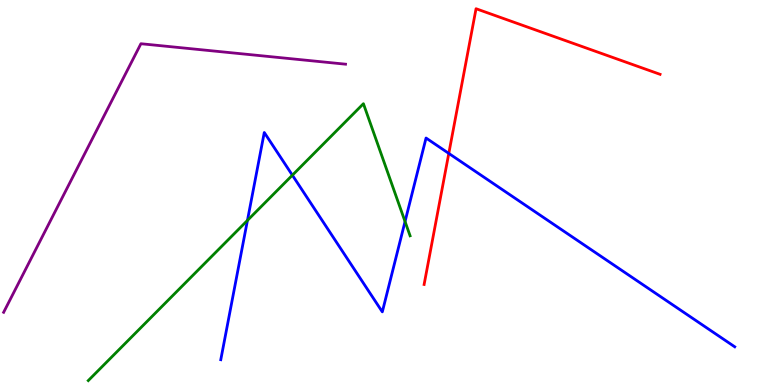[{'lines': ['blue', 'red'], 'intersections': [{'x': 5.79, 'y': 6.02}]}, {'lines': ['green', 'red'], 'intersections': []}, {'lines': ['purple', 'red'], 'intersections': []}, {'lines': ['blue', 'green'], 'intersections': [{'x': 3.19, 'y': 4.27}, {'x': 3.77, 'y': 5.45}, {'x': 5.23, 'y': 4.25}]}, {'lines': ['blue', 'purple'], 'intersections': []}, {'lines': ['green', 'purple'], 'intersections': []}]